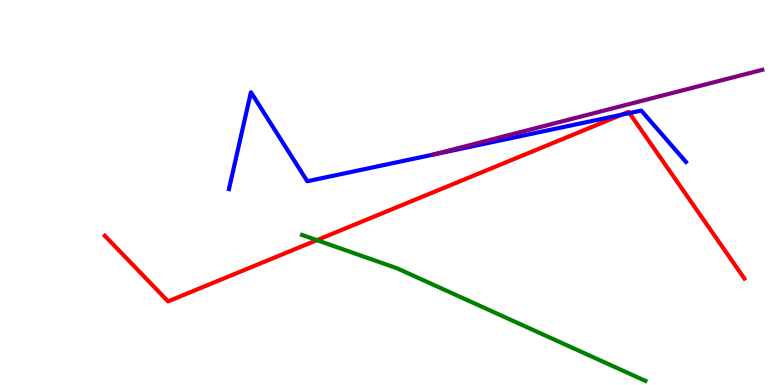[{'lines': ['blue', 'red'], 'intersections': [{'x': 8.02, 'y': 7.02}, {'x': 8.12, 'y': 7.06}]}, {'lines': ['green', 'red'], 'intersections': [{'x': 4.09, 'y': 3.76}]}, {'lines': ['purple', 'red'], 'intersections': []}, {'lines': ['blue', 'green'], 'intersections': []}, {'lines': ['blue', 'purple'], 'intersections': []}, {'lines': ['green', 'purple'], 'intersections': []}]